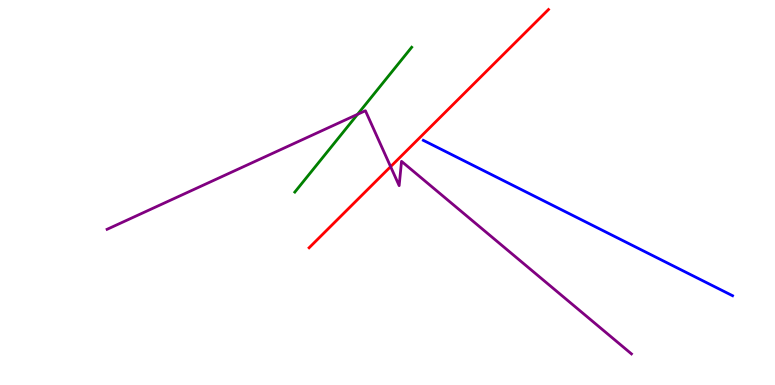[{'lines': ['blue', 'red'], 'intersections': []}, {'lines': ['green', 'red'], 'intersections': []}, {'lines': ['purple', 'red'], 'intersections': [{'x': 5.04, 'y': 5.67}]}, {'lines': ['blue', 'green'], 'intersections': []}, {'lines': ['blue', 'purple'], 'intersections': []}, {'lines': ['green', 'purple'], 'intersections': [{'x': 4.61, 'y': 7.03}]}]